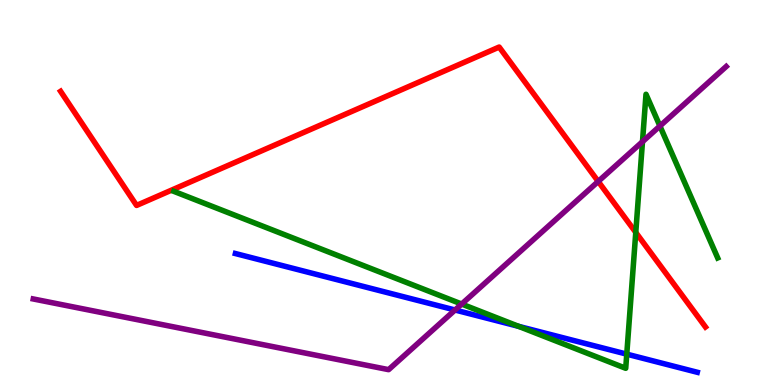[{'lines': ['blue', 'red'], 'intersections': []}, {'lines': ['green', 'red'], 'intersections': [{'x': 8.2, 'y': 3.96}]}, {'lines': ['purple', 'red'], 'intersections': [{'x': 7.72, 'y': 5.29}]}, {'lines': ['blue', 'green'], 'intersections': [{'x': 6.69, 'y': 1.52}, {'x': 8.09, 'y': 0.801}]}, {'lines': ['blue', 'purple'], 'intersections': [{'x': 5.87, 'y': 1.95}]}, {'lines': ['green', 'purple'], 'intersections': [{'x': 5.96, 'y': 2.1}, {'x': 8.29, 'y': 6.32}, {'x': 8.52, 'y': 6.73}]}]